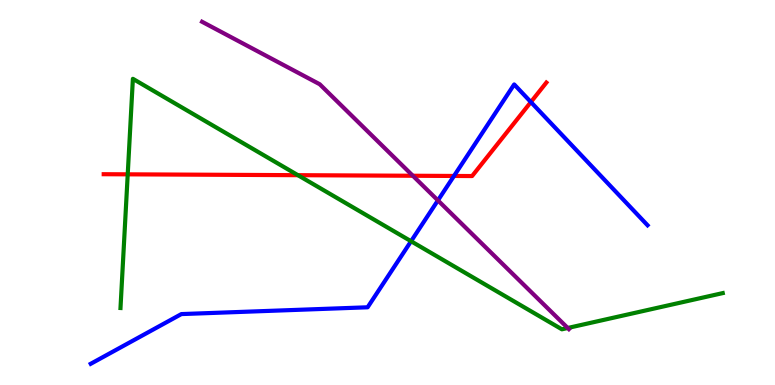[{'lines': ['blue', 'red'], 'intersections': [{'x': 5.86, 'y': 5.43}, {'x': 6.85, 'y': 7.35}]}, {'lines': ['green', 'red'], 'intersections': [{'x': 1.65, 'y': 5.47}, {'x': 3.84, 'y': 5.45}]}, {'lines': ['purple', 'red'], 'intersections': [{'x': 5.33, 'y': 5.43}]}, {'lines': ['blue', 'green'], 'intersections': [{'x': 5.3, 'y': 3.73}]}, {'lines': ['blue', 'purple'], 'intersections': [{'x': 5.65, 'y': 4.79}]}, {'lines': ['green', 'purple'], 'intersections': [{'x': 7.33, 'y': 1.48}]}]